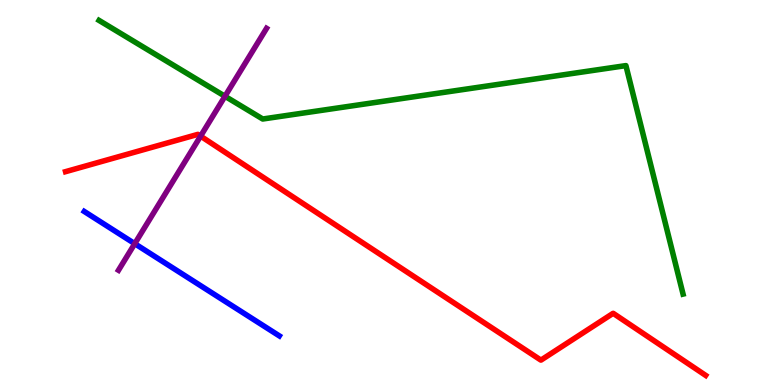[{'lines': ['blue', 'red'], 'intersections': []}, {'lines': ['green', 'red'], 'intersections': []}, {'lines': ['purple', 'red'], 'intersections': [{'x': 2.59, 'y': 6.46}]}, {'lines': ['blue', 'green'], 'intersections': []}, {'lines': ['blue', 'purple'], 'intersections': [{'x': 1.74, 'y': 3.67}]}, {'lines': ['green', 'purple'], 'intersections': [{'x': 2.9, 'y': 7.5}]}]